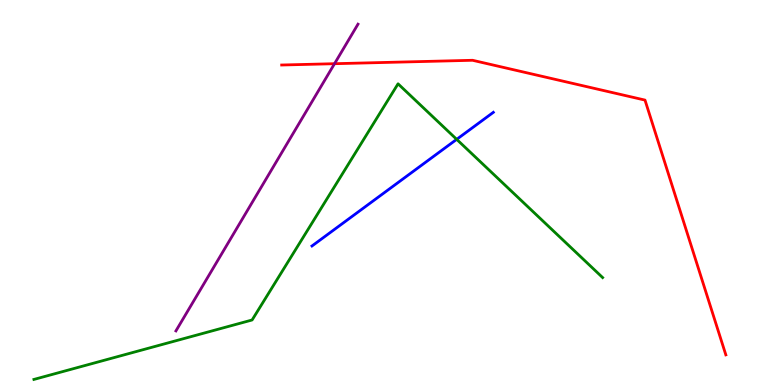[{'lines': ['blue', 'red'], 'intersections': []}, {'lines': ['green', 'red'], 'intersections': []}, {'lines': ['purple', 'red'], 'intersections': [{'x': 4.32, 'y': 8.35}]}, {'lines': ['blue', 'green'], 'intersections': [{'x': 5.89, 'y': 6.38}]}, {'lines': ['blue', 'purple'], 'intersections': []}, {'lines': ['green', 'purple'], 'intersections': []}]